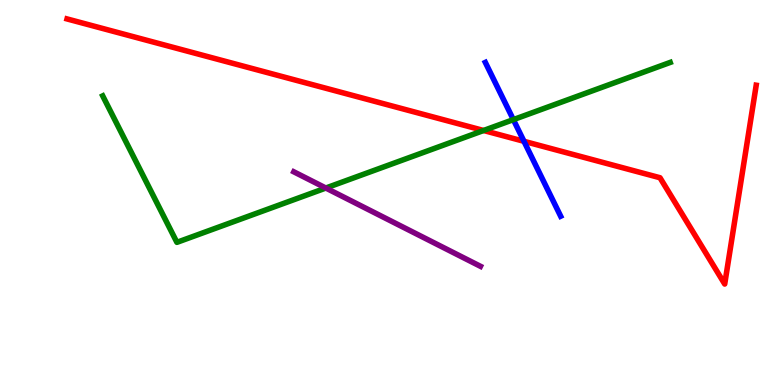[{'lines': ['blue', 'red'], 'intersections': [{'x': 6.76, 'y': 6.33}]}, {'lines': ['green', 'red'], 'intersections': [{'x': 6.24, 'y': 6.61}]}, {'lines': ['purple', 'red'], 'intersections': []}, {'lines': ['blue', 'green'], 'intersections': [{'x': 6.62, 'y': 6.89}]}, {'lines': ['blue', 'purple'], 'intersections': []}, {'lines': ['green', 'purple'], 'intersections': [{'x': 4.2, 'y': 5.12}]}]